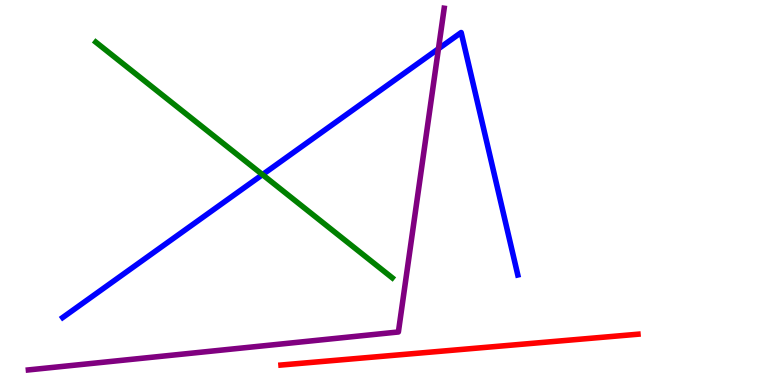[{'lines': ['blue', 'red'], 'intersections': []}, {'lines': ['green', 'red'], 'intersections': []}, {'lines': ['purple', 'red'], 'intersections': []}, {'lines': ['blue', 'green'], 'intersections': [{'x': 3.39, 'y': 5.46}]}, {'lines': ['blue', 'purple'], 'intersections': [{'x': 5.66, 'y': 8.73}]}, {'lines': ['green', 'purple'], 'intersections': []}]